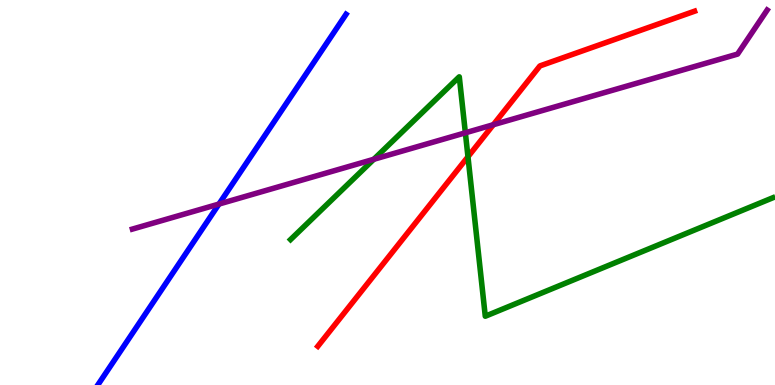[{'lines': ['blue', 'red'], 'intersections': []}, {'lines': ['green', 'red'], 'intersections': [{'x': 6.04, 'y': 5.93}]}, {'lines': ['purple', 'red'], 'intersections': [{'x': 6.37, 'y': 6.76}]}, {'lines': ['blue', 'green'], 'intersections': []}, {'lines': ['blue', 'purple'], 'intersections': [{'x': 2.83, 'y': 4.7}]}, {'lines': ['green', 'purple'], 'intersections': [{'x': 4.82, 'y': 5.86}, {'x': 6.0, 'y': 6.55}]}]